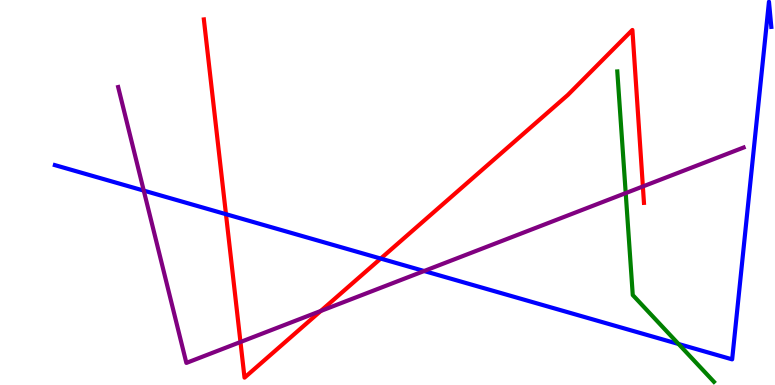[{'lines': ['blue', 'red'], 'intersections': [{'x': 2.92, 'y': 4.44}, {'x': 4.91, 'y': 3.28}]}, {'lines': ['green', 'red'], 'intersections': []}, {'lines': ['purple', 'red'], 'intersections': [{'x': 3.1, 'y': 1.12}, {'x': 4.14, 'y': 1.92}, {'x': 8.3, 'y': 5.16}]}, {'lines': ['blue', 'green'], 'intersections': [{'x': 8.76, 'y': 1.07}]}, {'lines': ['blue', 'purple'], 'intersections': [{'x': 1.85, 'y': 5.05}, {'x': 5.47, 'y': 2.96}]}, {'lines': ['green', 'purple'], 'intersections': [{'x': 8.07, 'y': 4.98}]}]